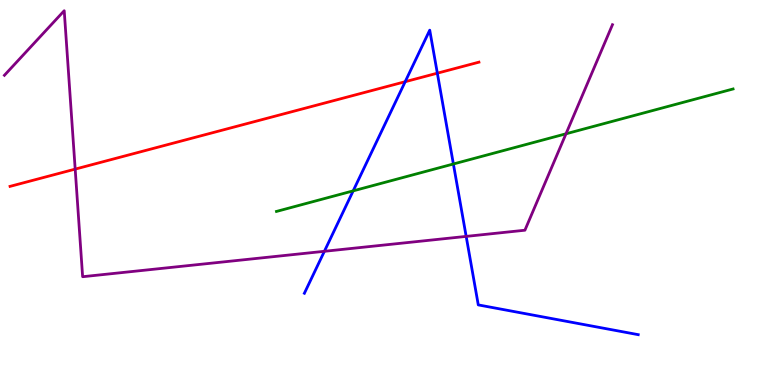[{'lines': ['blue', 'red'], 'intersections': [{'x': 5.23, 'y': 7.88}, {'x': 5.64, 'y': 8.1}]}, {'lines': ['green', 'red'], 'intersections': []}, {'lines': ['purple', 'red'], 'intersections': [{'x': 0.97, 'y': 5.61}]}, {'lines': ['blue', 'green'], 'intersections': [{'x': 4.56, 'y': 5.04}, {'x': 5.85, 'y': 5.74}]}, {'lines': ['blue', 'purple'], 'intersections': [{'x': 4.19, 'y': 3.47}, {'x': 6.02, 'y': 3.86}]}, {'lines': ['green', 'purple'], 'intersections': [{'x': 7.3, 'y': 6.52}]}]